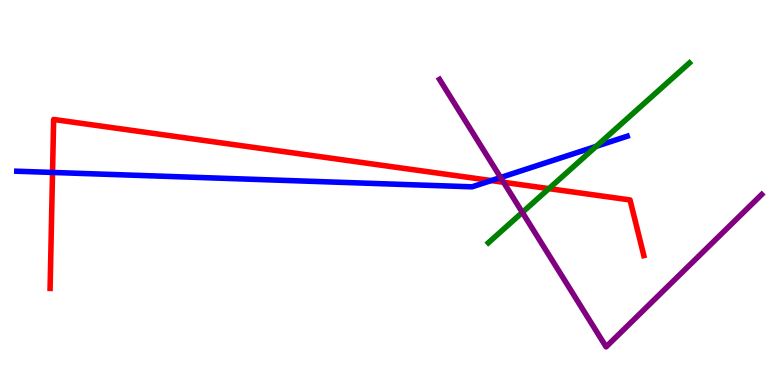[{'lines': ['blue', 'red'], 'intersections': [{'x': 0.678, 'y': 5.52}, {'x': 6.34, 'y': 5.31}]}, {'lines': ['green', 'red'], 'intersections': [{'x': 7.08, 'y': 5.1}]}, {'lines': ['purple', 'red'], 'intersections': [{'x': 6.5, 'y': 5.27}]}, {'lines': ['blue', 'green'], 'intersections': [{'x': 7.69, 'y': 6.2}]}, {'lines': ['blue', 'purple'], 'intersections': [{'x': 6.46, 'y': 5.39}]}, {'lines': ['green', 'purple'], 'intersections': [{'x': 6.74, 'y': 4.48}]}]